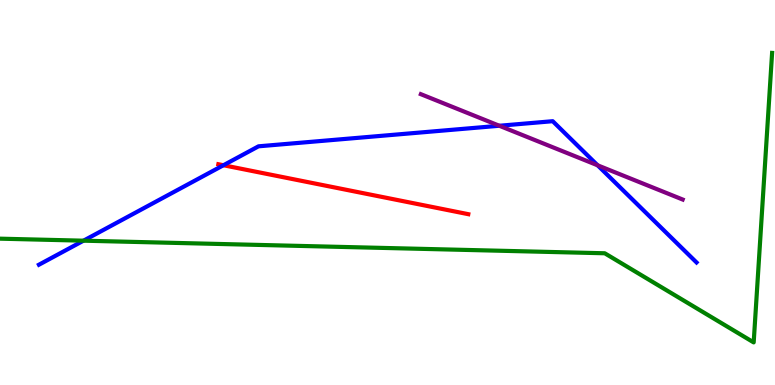[{'lines': ['blue', 'red'], 'intersections': [{'x': 2.88, 'y': 5.71}]}, {'lines': ['green', 'red'], 'intersections': []}, {'lines': ['purple', 'red'], 'intersections': []}, {'lines': ['blue', 'green'], 'intersections': [{'x': 1.08, 'y': 3.75}]}, {'lines': ['blue', 'purple'], 'intersections': [{'x': 6.44, 'y': 6.73}, {'x': 7.71, 'y': 5.71}]}, {'lines': ['green', 'purple'], 'intersections': []}]